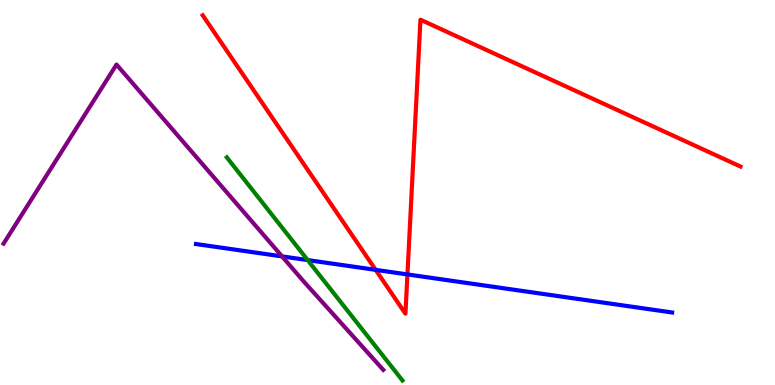[{'lines': ['blue', 'red'], 'intersections': [{'x': 4.85, 'y': 2.99}, {'x': 5.26, 'y': 2.87}]}, {'lines': ['green', 'red'], 'intersections': []}, {'lines': ['purple', 'red'], 'intersections': []}, {'lines': ['blue', 'green'], 'intersections': [{'x': 3.97, 'y': 3.24}]}, {'lines': ['blue', 'purple'], 'intersections': [{'x': 3.64, 'y': 3.34}]}, {'lines': ['green', 'purple'], 'intersections': []}]